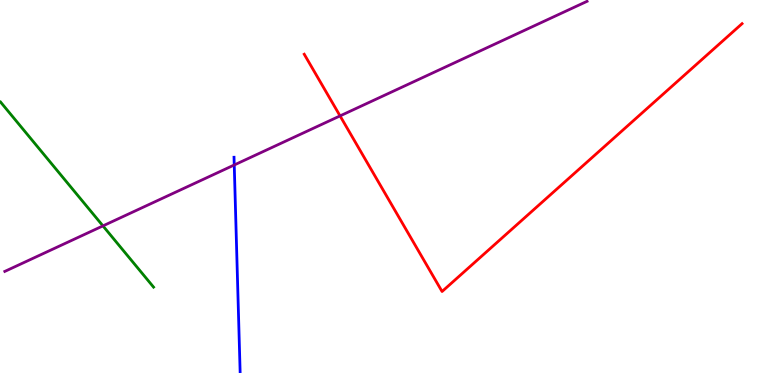[{'lines': ['blue', 'red'], 'intersections': []}, {'lines': ['green', 'red'], 'intersections': []}, {'lines': ['purple', 'red'], 'intersections': [{'x': 4.39, 'y': 6.99}]}, {'lines': ['blue', 'green'], 'intersections': []}, {'lines': ['blue', 'purple'], 'intersections': [{'x': 3.02, 'y': 5.71}]}, {'lines': ['green', 'purple'], 'intersections': [{'x': 1.33, 'y': 4.13}]}]